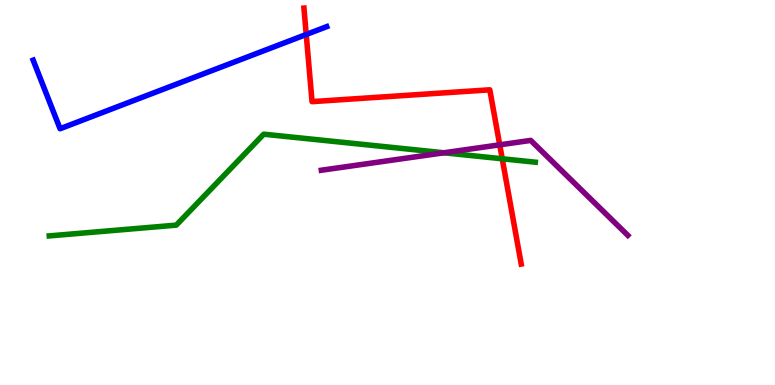[{'lines': ['blue', 'red'], 'intersections': [{'x': 3.95, 'y': 9.1}]}, {'lines': ['green', 'red'], 'intersections': [{'x': 6.48, 'y': 5.88}]}, {'lines': ['purple', 'red'], 'intersections': [{'x': 6.45, 'y': 6.24}]}, {'lines': ['blue', 'green'], 'intersections': []}, {'lines': ['blue', 'purple'], 'intersections': []}, {'lines': ['green', 'purple'], 'intersections': [{'x': 5.73, 'y': 6.03}]}]